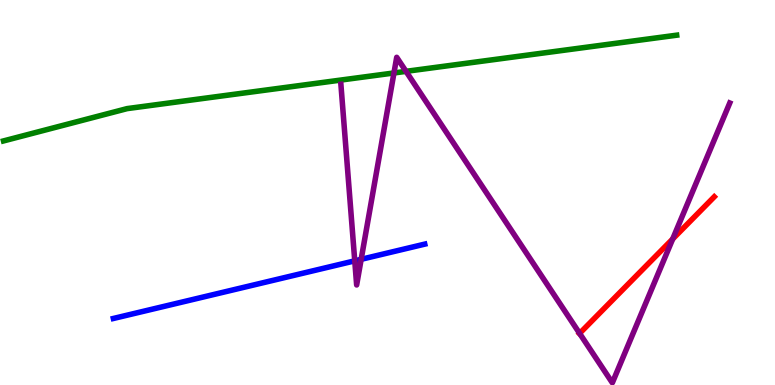[{'lines': ['blue', 'red'], 'intersections': []}, {'lines': ['green', 'red'], 'intersections': []}, {'lines': ['purple', 'red'], 'intersections': [{'x': 7.48, 'y': 1.34}, {'x': 8.68, 'y': 3.79}]}, {'lines': ['blue', 'green'], 'intersections': []}, {'lines': ['blue', 'purple'], 'intersections': [{'x': 4.58, 'y': 3.22}, {'x': 4.66, 'y': 3.26}]}, {'lines': ['green', 'purple'], 'intersections': [{'x': 5.08, 'y': 8.1}, {'x': 5.24, 'y': 8.15}]}]